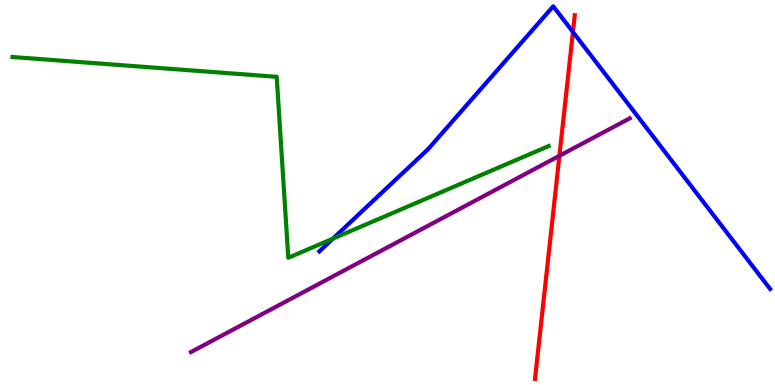[{'lines': ['blue', 'red'], 'intersections': [{'x': 7.39, 'y': 9.17}]}, {'lines': ['green', 'red'], 'intersections': []}, {'lines': ['purple', 'red'], 'intersections': [{'x': 7.22, 'y': 5.95}]}, {'lines': ['blue', 'green'], 'intersections': [{'x': 4.3, 'y': 3.8}]}, {'lines': ['blue', 'purple'], 'intersections': []}, {'lines': ['green', 'purple'], 'intersections': []}]